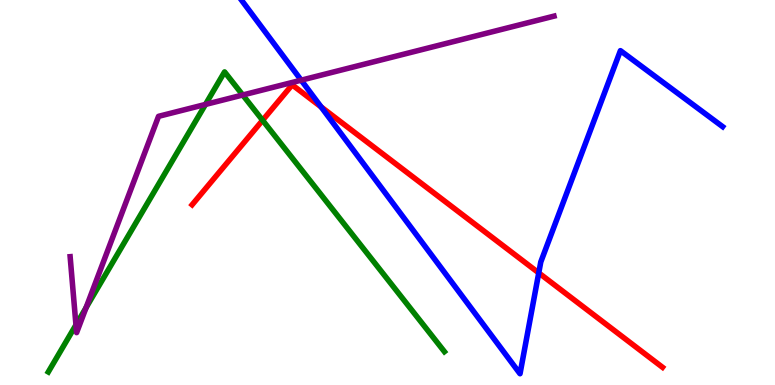[{'lines': ['blue', 'red'], 'intersections': [{'x': 4.14, 'y': 7.22}, {'x': 6.95, 'y': 2.91}]}, {'lines': ['green', 'red'], 'intersections': [{'x': 3.39, 'y': 6.88}]}, {'lines': ['purple', 'red'], 'intersections': []}, {'lines': ['blue', 'green'], 'intersections': []}, {'lines': ['blue', 'purple'], 'intersections': [{'x': 3.89, 'y': 7.92}]}, {'lines': ['green', 'purple'], 'intersections': [{'x': 0.98, 'y': 1.56}, {'x': 1.11, 'y': 2.01}, {'x': 2.65, 'y': 7.29}, {'x': 3.13, 'y': 7.53}]}]